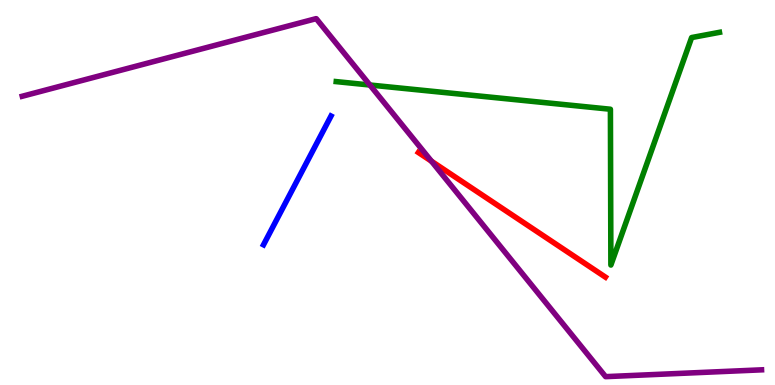[{'lines': ['blue', 'red'], 'intersections': []}, {'lines': ['green', 'red'], 'intersections': []}, {'lines': ['purple', 'red'], 'intersections': [{'x': 5.57, 'y': 5.81}]}, {'lines': ['blue', 'green'], 'intersections': []}, {'lines': ['blue', 'purple'], 'intersections': []}, {'lines': ['green', 'purple'], 'intersections': [{'x': 4.77, 'y': 7.79}]}]